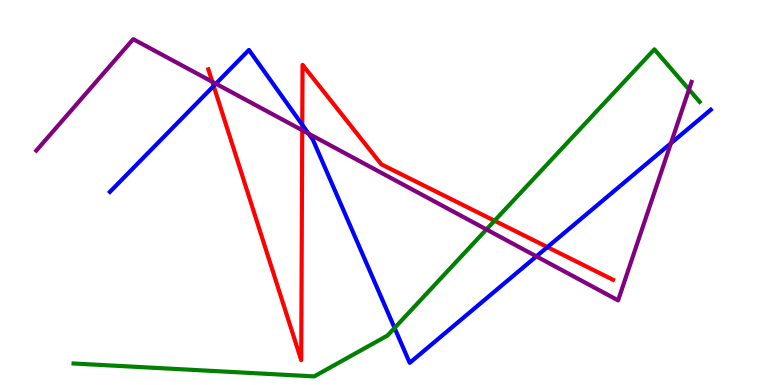[{'lines': ['blue', 'red'], 'intersections': [{'x': 2.76, 'y': 7.77}, {'x': 3.9, 'y': 6.76}, {'x': 7.06, 'y': 3.58}]}, {'lines': ['green', 'red'], 'intersections': [{'x': 6.38, 'y': 4.27}]}, {'lines': ['purple', 'red'], 'intersections': [{'x': 2.74, 'y': 7.88}, {'x': 3.9, 'y': 6.62}]}, {'lines': ['blue', 'green'], 'intersections': [{'x': 5.09, 'y': 1.48}]}, {'lines': ['blue', 'purple'], 'intersections': [{'x': 2.79, 'y': 7.83}, {'x': 3.98, 'y': 6.53}, {'x': 6.92, 'y': 3.34}, {'x': 8.66, 'y': 6.28}]}, {'lines': ['green', 'purple'], 'intersections': [{'x': 6.28, 'y': 4.04}, {'x': 8.89, 'y': 7.68}]}]